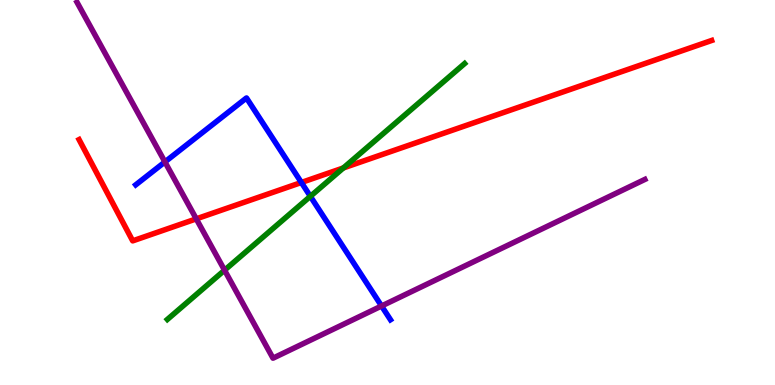[{'lines': ['blue', 'red'], 'intersections': [{'x': 3.89, 'y': 5.26}]}, {'lines': ['green', 'red'], 'intersections': [{'x': 4.43, 'y': 5.64}]}, {'lines': ['purple', 'red'], 'intersections': [{'x': 2.53, 'y': 4.32}]}, {'lines': ['blue', 'green'], 'intersections': [{'x': 4.0, 'y': 4.9}]}, {'lines': ['blue', 'purple'], 'intersections': [{'x': 2.13, 'y': 5.79}, {'x': 4.92, 'y': 2.05}]}, {'lines': ['green', 'purple'], 'intersections': [{'x': 2.9, 'y': 2.98}]}]